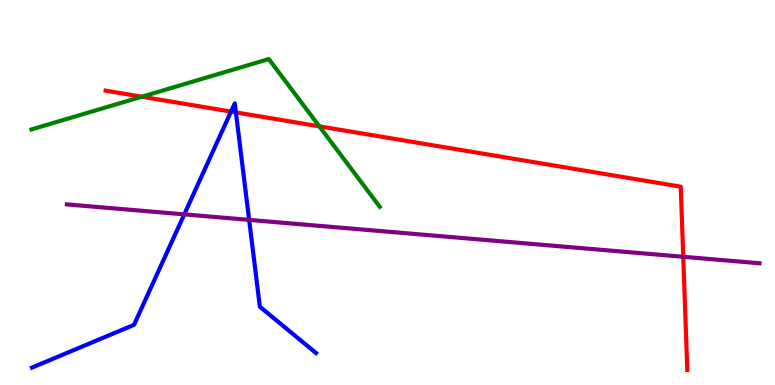[{'lines': ['blue', 'red'], 'intersections': [{'x': 2.98, 'y': 7.1}, {'x': 3.04, 'y': 7.08}]}, {'lines': ['green', 'red'], 'intersections': [{'x': 1.83, 'y': 7.49}, {'x': 4.12, 'y': 6.72}]}, {'lines': ['purple', 'red'], 'intersections': [{'x': 8.82, 'y': 3.33}]}, {'lines': ['blue', 'green'], 'intersections': []}, {'lines': ['blue', 'purple'], 'intersections': [{'x': 2.38, 'y': 4.43}, {'x': 3.21, 'y': 4.29}]}, {'lines': ['green', 'purple'], 'intersections': []}]